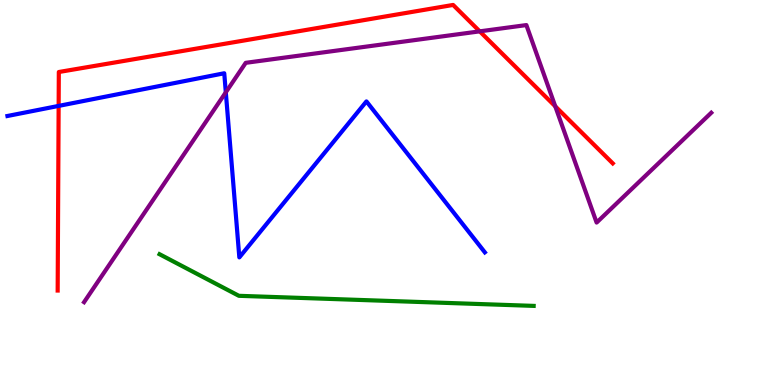[{'lines': ['blue', 'red'], 'intersections': [{'x': 0.757, 'y': 7.25}]}, {'lines': ['green', 'red'], 'intersections': []}, {'lines': ['purple', 'red'], 'intersections': [{'x': 6.19, 'y': 9.19}, {'x': 7.16, 'y': 7.24}]}, {'lines': ['blue', 'green'], 'intersections': []}, {'lines': ['blue', 'purple'], 'intersections': [{'x': 2.91, 'y': 7.6}]}, {'lines': ['green', 'purple'], 'intersections': []}]